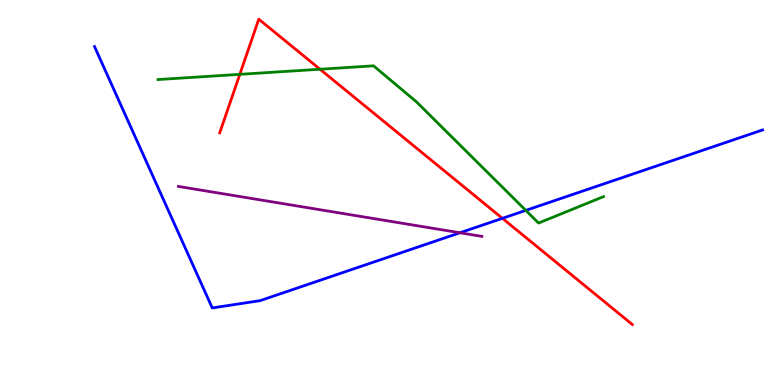[{'lines': ['blue', 'red'], 'intersections': [{'x': 6.48, 'y': 4.33}]}, {'lines': ['green', 'red'], 'intersections': [{'x': 3.09, 'y': 8.07}, {'x': 4.13, 'y': 8.2}]}, {'lines': ['purple', 'red'], 'intersections': []}, {'lines': ['blue', 'green'], 'intersections': [{'x': 6.78, 'y': 4.54}]}, {'lines': ['blue', 'purple'], 'intersections': [{'x': 5.93, 'y': 3.95}]}, {'lines': ['green', 'purple'], 'intersections': []}]